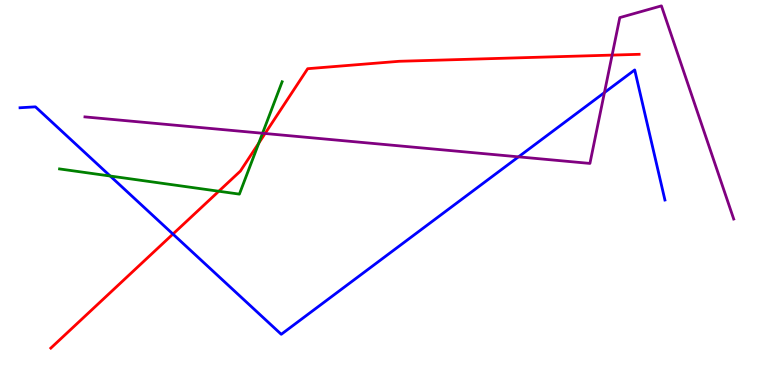[{'lines': ['blue', 'red'], 'intersections': [{'x': 2.23, 'y': 3.92}]}, {'lines': ['green', 'red'], 'intersections': [{'x': 2.82, 'y': 5.03}, {'x': 3.34, 'y': 6.29}]}, {'lines': ['purple', 'red'], 'intersections': [{'x': 3.42, 'y': 6.53}, {'x': 7.9, 'y': 8.57}]}, {'lines': ['blue', 'green'], 'intersections': [{'x': 1.42, 'y': 5.43}]}, {'lines': ['blue', 'purple'], 'intersections': [{'x': 6.69, 'y': 5.93}, {'x': 7.8, 'y': 7.6}]}, {'lines': ['green', 'purple'], 'intersections': [{'x': 3.39, 'y': 6.54}]}]